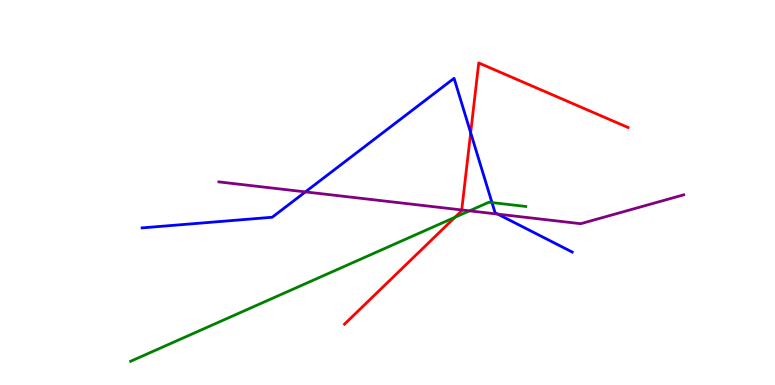[{'lines': ['blue', 'red'], 'intersections': [{'x': 6.07, 'y': 6.55}]}, {'lines': ['green', 'red'], 'intersections': [{'x': 5.87, 'y': 4.36}]}, {'lines': ['purple', 'red'], 'intersections': [{'x': 5.96, 'y': 4.55}]}, {'lines': ['blue', 'green'], 'intersections': [{'x': 6.35, 'y': 4.74}]}, {'lines': ['blue', 'purple'], 'intersections': [{'x': 3.94, 'y': 5.02}, {'x': 6.42, 'y': 4.44}]}, {'lines': ['green', 'purple'], 'intersections': [{'x': 6.06, 'y': 4.52}]}]